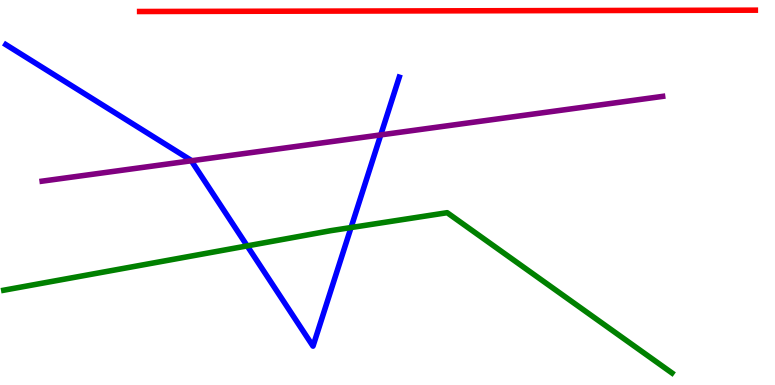[{'lines': ['blue', 'red'], 'intersections': []}, {'lines': ['green', 'red'], 'intersections': []}, {'lines': ['purple', 'red'], 'intersections': []}, {'lines': ['blue', 'green'], 'intersections': [{'x': 3.19, 'y': 3.61}, {'x': 4.53, 'y': 4.09}]}, {'lines': ['blue', 'purple'], 'intersections': [{'x': 2.47, 'y': 5.82}, {'x': 4.91, 'y': 6.5}]}, {'lines': ['green', 'purple'], 'intersections': []}]